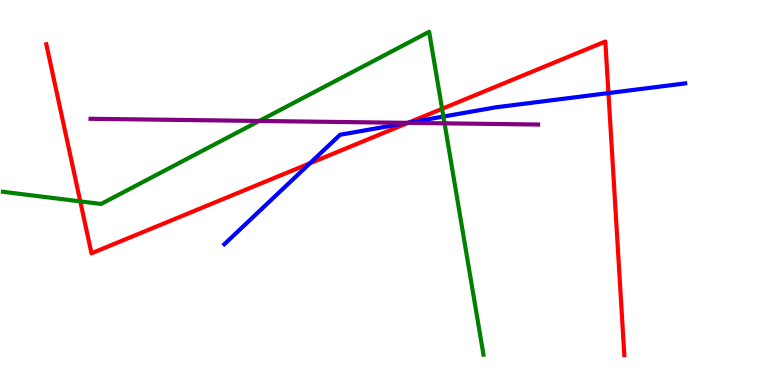[{'lines': ['blue', 'red'], 'intersections': [{'x': 4.0, 'y': 5.76}, {'x': 5.27, 'y': 6.81}, {'x': 7.85, 'y': 7.58}]}, {'lines': ['green', 'red'], 'intersections': [{'x': 1.04, 'y': 4.77}, {'x': 5.7, 'y': 7.17}]}, {'lines': ['purple', 'red'], 'intersections': [{'x': 5.26, 'y': 6.81}]}, {'lines': ['blue', 'green'], 'intersections': [{'x': 5.72, 'y': 6.97}]}, {'lines': ['blue', 'purple'], 'intersections': [{'x': 5.26, 'y': 6.81}]}, {'lines': ['green', 'purple'], 'intersections': [{'x': 3.34, 'y': 6.86}, {'x': 5.74, 'y': 6.8}]}]